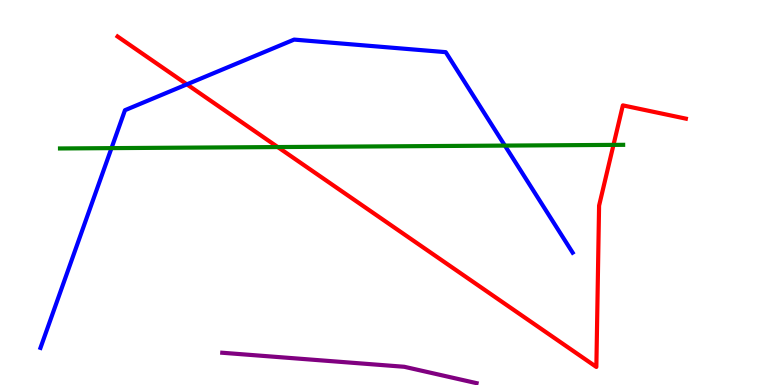[{'lines': ['blue', 'red'], 'intersections': [{'x': 2.41, 'y': 7.81}]}, {'lines': ['green', 'red'], 'intersections': [{'x': 3.58, 'y': 6.18}, {'x': 7.92, 'y': 6.24}]}, {'lines': ['purple', 'red'], 'intersections': []}, {'lines': ['blue', 'green'], 'intersections': [{'x': 1.44, 'y': 6.15}, {'x': 6.51, 'y': 6.22}]}, {'lines': ['blue', 'purple'], 'intersections': []}, {'lines': ['green', 'purple'], 'intersections': []}]